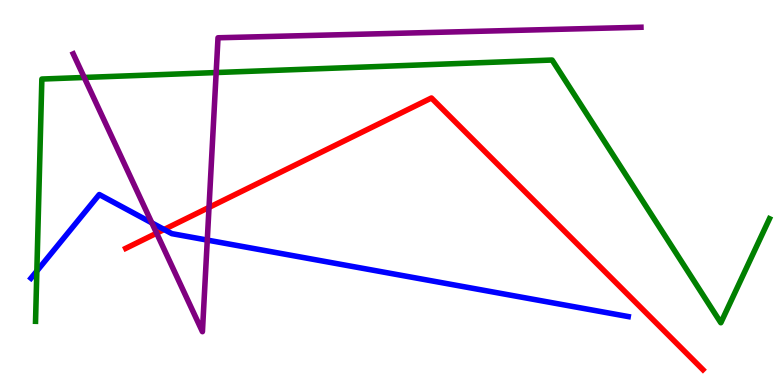[{'lines': ['blue', 'red'], 'intersections': [{'x': 2.12, 'y': 4.04}]}, {'lines': ['green', 'red'], 'intersections': []}, {'lines': ['purple', 'red'], 'intersections': [{'x': 2.02, 'y': 3.94}, {'x': 2.7, 'y': 4.61}]}, {'lines': ['blue', 'green'], 'intersections': [{'x': 0.475, 'y': 2.96}]}, {'lines': ['blue', 'purple'], 'intersections': [{'x': 1.96, 'y': 4.21}, {'x': 2.67, 'y': 3.76}]}, {'lines': ['green', 'purple'], 'intersections': [{'x': 1.09, 'y': 7.99}, {'x': 2.79, 'y': 8.12}]}]